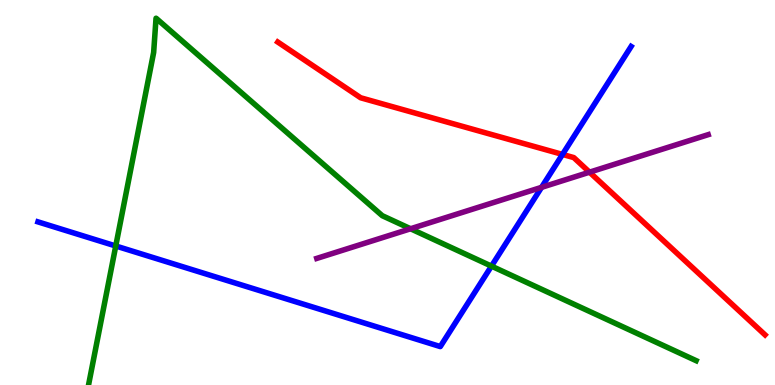[{'lines': ['blue', 'red'], 'intersections': [{'x': 7.26, 'y': 5.99}]}, {'lines': ['green', 'red'], 'intersections': []}, {'lines': ['purple', 'red'], 'intersections': [{'x': 7.61, 'y': 5.53}]}, {'lines': ['blue', 'green'], 'intersections': [{'x': 1.49, 'y': 3.61}, {'x': 6.34, 'y': 3.09}]}, {'lines': ['blue', 'purple'], 'intersections': [{'x': 6.99, 'y': 5.13}]}, {'lines': ['green', 'purple'], 'intersections': [{'x': 5.3, 'y': 4.06}]}]